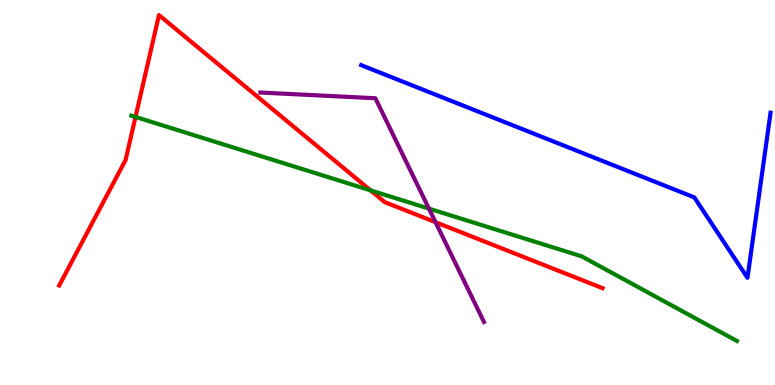[{'lines': ['blue', 'red'], 'intersections': []}, {'lines': ['green', 'red'], 'intersections': [{'x': 1.75, 'y': 6.96}, {'x': 4.78, 'y': 5.06}]}, {'lines': ['purple', 'red'], 'intersections': [{'x': 5.62, 'y': 4.23}]}, {'lines': ['blue', 'green'], 'intersections': []}, {'lines': ['blue', 'purple'], 'intersections': []}, {'lines': ['green', 'purple'], 'intersections': [{'x': 5.53, 'y': 4.58}]}]